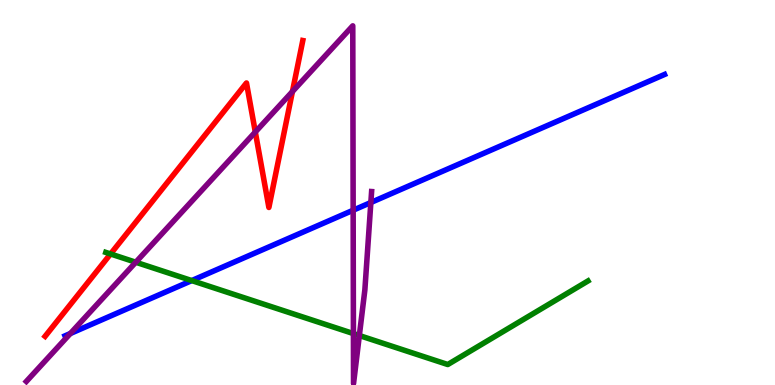[{'lines': ['blue', 'red'], 'intersections': []}, {'lines': ['green', 'red'], 'intersections': [{'x': 1.43, 'y': 3.4}]}, {'lines': ['purple', 'red'], 'intersections': [{'x': 3.29, 'y': 6.57}, {'x': 3.77, 'y': 7.62}]}, {'lines': ['blue', 'green'], 'intersections': [{'x': 2.47, 'y': 2.71}]}, {'lines': ['blue', 'purple'], 'intersections': [{'x': 0.908, 'y': 1.34}, {'x': 4.56, 'y': 4.54}, {'x': 4.79, 'y': 4.74}]}, {'lines': ['green', 'purple'], 'intersections': [{'x': 1.75, 'y': 3.19}, {'x': 4.56, 'y': 1.34}, {'x': 4.64, 'y': 1.29}]}]